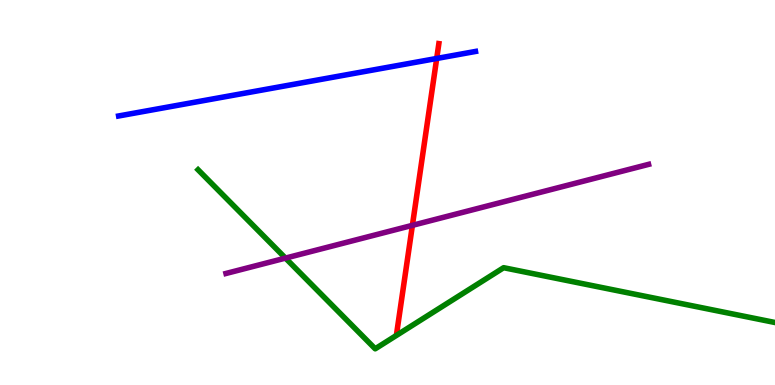[{'lines': ['blue', 'red'], 'intersections': [{'x': 5.63, 'y': 8.48}]}, {'lines': ['green', 'red'], 'intersections': []}, {'lines': ['purple', 'red'], 'intersections': [{'x': 5.32, 'y': 4.15}]}, {'lines': ['blue', 'green'], 'intersections': []}, {'lines': ['blue', 'purple'], 'intersections': []}, {'lines': ['green', 'purple'], 'intersections': [{'x': 3.68, 'y': 3.3}]}]